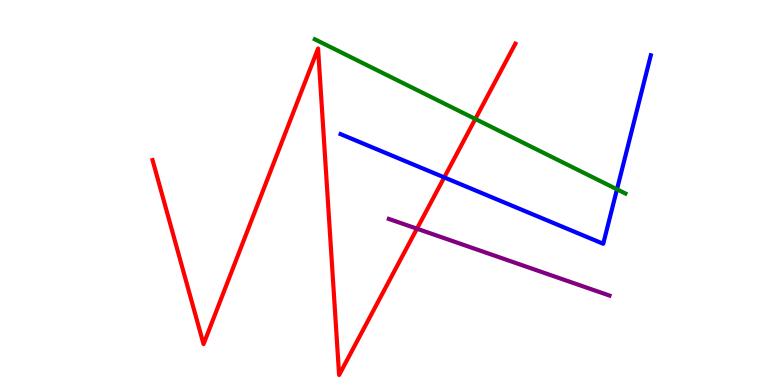[{'lines': ['blue', 'red'], 'intersections': [{'x': 5.73, 'y': 5.39}]}, {'lines': ['green', 'red'], 'intersections': [{'x': 6.13, 'y': 6.91}]}, {'lines': ['purple', 'red'], 'intersections': [{'x': 5.38, 'y': 4.06}]}, {'lines': ['blue', 'green'], 'intersections': [{'x': 7.96, 'y': 5.08}]}, {'lines': ['blue', 'purple'], 'intersections': []}, {'lines': ['green', 'purple'], 'intersections': []}]